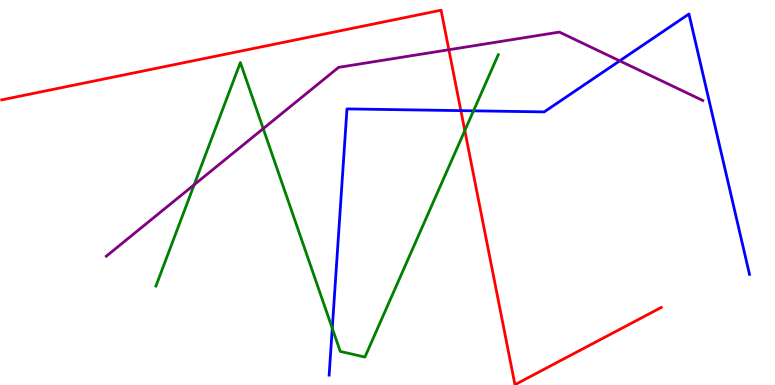[{'lines': ['blue', 'red'], 'intersections': [{'x': 5.95, 'y': 7.13}]}, {'lines': ['green', 'red'], 'intersections': [{'x': 6.0, 'y': 6.61}]}, {'lines': ['purple', 'red'], 'intersections': [{'x': 5.79, 'y': 8.71}]}, {'lines': ['blue', 'green'], 'intersections': [{'x': 4.29, 'y': 1.47}, {'x': 6.11, 'y': 7.12}]}, {'lines': ['blue', 'purple'], 'intersections': [{'x': 8.0, 'y': 8.42}]}, {'lines': ['green', 'purple'], 'intersections': [{'x': 2.51, 'y': 5.2}, {'x': 3.4, 'y': 6.66}]}]